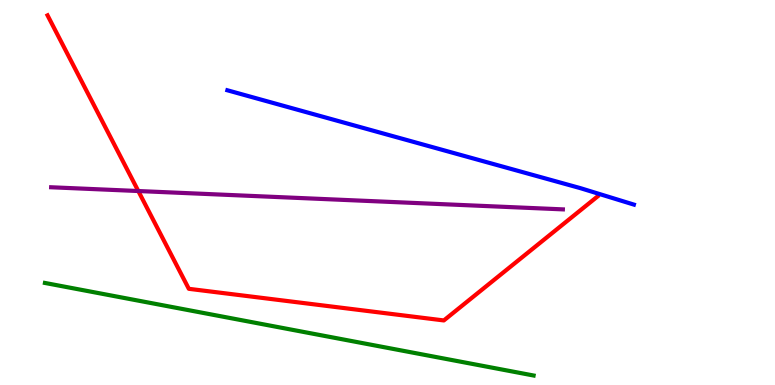[{'lines': ['blue', 'red'], 'intersections': []}, {'lines': ['green', 'red'], 'intersections': []}, {'lines': ['purple', 'red'], 'intersections': [{'x': 1.78, 'y': 5.04}]}, {'lines': ['blue', 'green'], 'intersections': []}, {'lines': ['blue', 'purple'], 'intersections': []}, {'lines': ['green', 'purple'], 'intersections': []}]